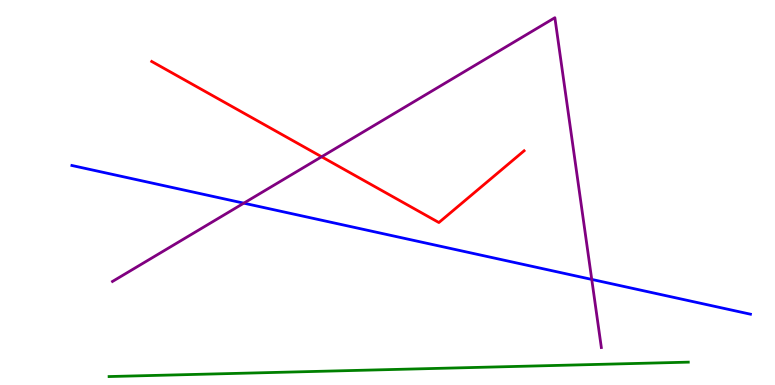[{'lines': ['blue', 'red'], 'intersections': []}, {'lines': ['green', 'red'], 'intersections': []}, {'lines': ['purple', 'red'], 'intersections': [{'x': 4.15, 'y': 5.93}]}, {'lines': ['blue', 'green'], 'intersections': []}, {'lines': ['blue', 'purple'], 'intersections': [{'x': 3.15, 'y': 4.72}, {'x': 7.64, 'y': 2.74}]}, {'lines': ['green', 'purple'], 'intersections': []}]